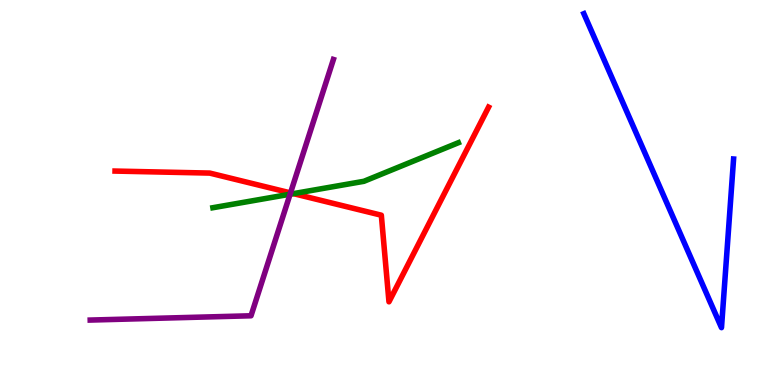[{'lines': ['blue', 'red'], 'intersections': []}, {'lines': ['green', 'red'], 'intersections': [{'x': 3.79, 'y': 4.97}]}, {'lines': ['purple', 'red'], 'intersections': [{'x': 3.75, 'y': 4.99}]}, {'lines': ['blue', 'green'], 'intersections': []}, {'lines': ['blue', 'purple'], 'intersections': []}, {'lines': ['green', 'purple'], 'intersections': [{'x': 3.74, 'y': 4.96}]}]